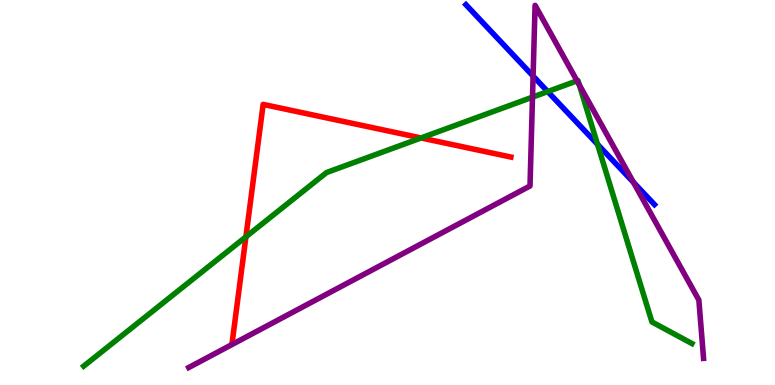[{'lines': ['blue', 'red'], 'intersections': []}, {'lines': ['green', 'red'], 'intersections': [{'x': 3.17, 'y': 3.85}, {'x': 5.43, 'y': 6.42}]}, {'lines': ['purple', 'red'], 'intersections': []}, {'lines': ['blue', 'green'], 'intersections': [{'x': 7.07, 'y': 7.62}, {'x': 7.71, 'y': 6.25}]}, {'lines': ['blue', 'purple'], 'intersections': [{'x': 6.88, 'y': 8.02}, {'x': 8.17, 'y': 5.27}]}, {'lines': ['green', 'purple'], 'intersections': [{'x': 6.87, 'y': 7.48}, {'x': 7.45, 'y': 7.9}, {'x': 7.48, 'y': 7.79}]}]